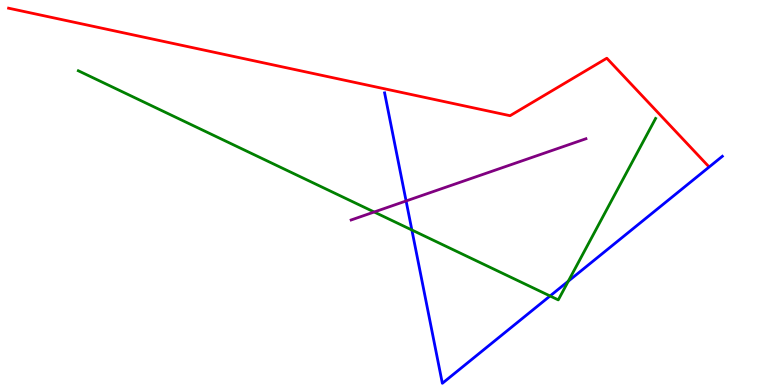[{'lines': ['blue', 'red'], 'intersections': []}, {'lines': ['green', 'red'], 'intersections': []}, {'lines': ['purple', 'red'], 'intersections': []}, {'lines': ['blue', 'green'], 'intersections': [{'x': 5.31, 'y': 4.03}, {'x': 7.1, 'y': 2.31}, {'x': 7.33, 'y': 2.7}]}, {'lines': ['blue', 'purple'], 'intersections': [{'x': 5.24, 'y': 4.78}]}, {'lines': ['green', 'purple'], 'intersections': [{'x': 4.83, 'y': 4.49}]}]